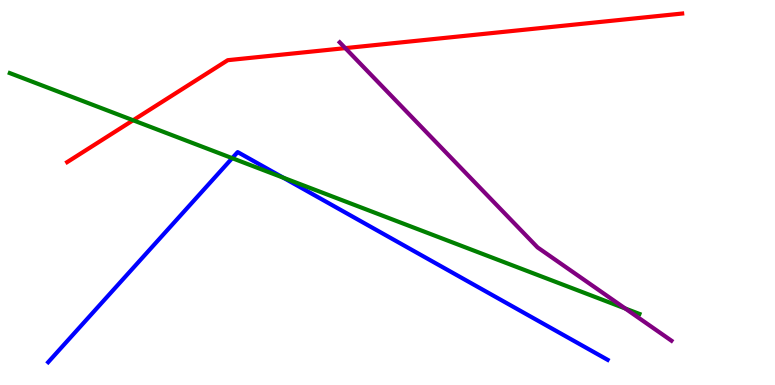[{'lines': ['blue', 'red'], 'intersections': []}, {'lines': ['green', 'red'], 'intersections': [{'x': 1.72, 'y': 6.88}]}, {'lines': ['purple', 'red'], 'intersections': [{'x': 4.46, 'y': 8.75}]}, {'lines': ['blue', 'green'], 'intersections': [{'x': 3.0, 'y': 5.89}, {'x': 3.66, 'y': 5.38}]}, {'lines': ['blue', 'purple'], 'intersections': []}, {'lines': ['green', 'purple'], 'intersections': [{'x': 8.07, 'y': 1.99}]}]